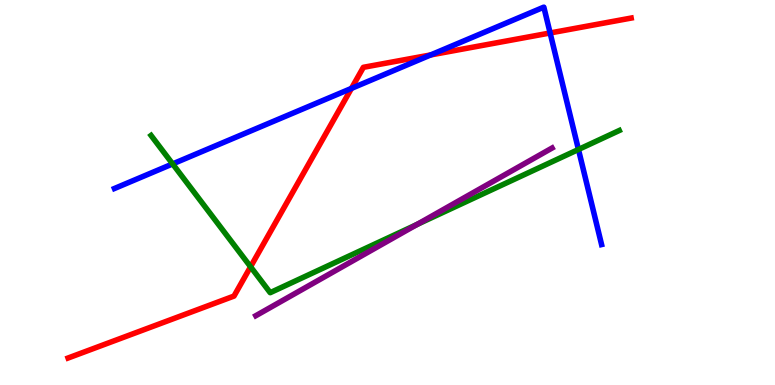[{'lines': ['blue', 'red'], 'intersections': [{'x': 4.53, 'y': 7.7}, {'x': 5.56, 'y': 8.57}, {'x': 7.1, 'y': 9.14}]}, {'lines': ['green', 'red'], 'intersections': [{'x': 3.23, 'y': 3.07}]}, {'lines': ['purple', 'red'], 'intersections': []}, {'lines': ['blue', 'green'], 'intersections': [{'x': 2.23, 'y': 5.74}, {'x': 7.46, 'y': 6.12}]}, {'lines': ['blue', 'purple'], 'intersections': []}, {'lines': ['green', 'purple'], 'intersections': [{'x': 5.38, 'y': 4.17}]}]